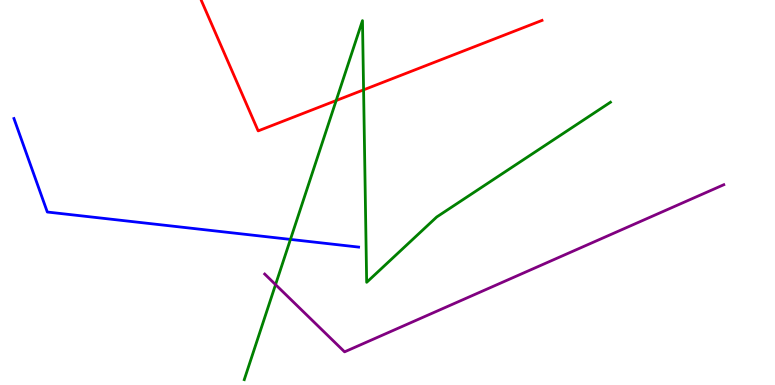[{'lines': ['blue', 'red'], 'intersections': []}, {'lines': ['green', 'red'], 'intersections': [{'x': 4.34, 'y': 7.39}, {'x': 4.69, 'y': 7.67}]}, {'lines': ['purple', 'red'], 'intersections': []}, {'lines': ['blue', 'green'], 'intersections': [{'x': 3.75, 'y': 3.78}]}, {'lines': ['blue', 'purple'], 'intersections': []}, {'lines': ['green', 'purple'], 'intersections': [{'x': 3.56, 'y': 2.61}]}]